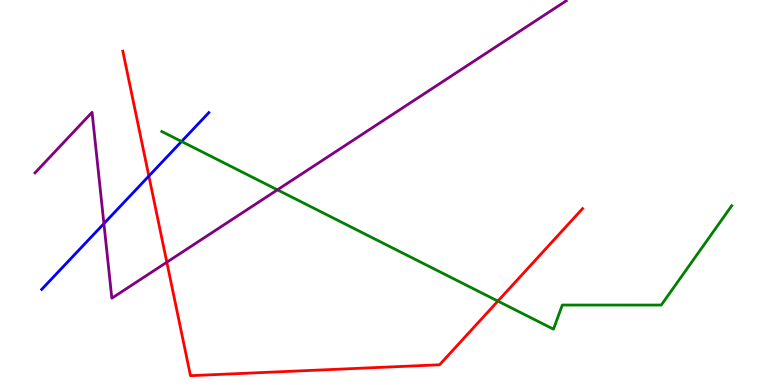[{'lines': ['blue', 'red'], 'intersections': [{'x': 1.92, 'y': 5.43}]}, {'lines': ['green', 'red'], 'intersections': [{'x': 6.42, 'y': 2.18}]}, {'lines': ['purple', 'red'], 'intersections': [{'x': 2.15, 'y': 3.19}]}, {'lines': ['blue', 'green'], 'intersections': [{'x': 2.34, 'y': 6.33}]}, {'lines': ['blue', 'purple'], 'intersections': [{'x': 1.34, 'y': 4.19}]}, {'lines': ['green', 'purple'], 'intersections': [{'x': 3.58, 'y': 5.07}]}]